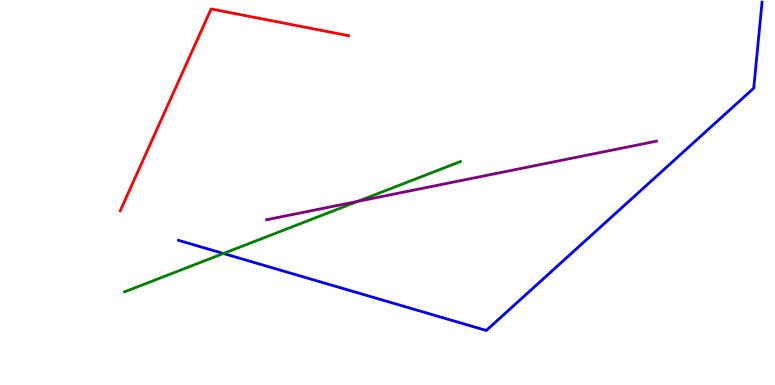[{'lines': ['blue', 'red'], 'intersections': []}, {'lines': ['green', 'red'], 'intersections': []}, {'lines': ['purple', 'red'], 'intersections': []}, {'lines': ['blue', 'green'], 'intersections': [{'x': 2.88, 'y': 3.42}]}, {'lines': ['blue', 'purple'], 'intersections': []}, {'lines': ['green', 'purple'], 'intersections': [{'x': 4.62, 'y': 4.77}]}]